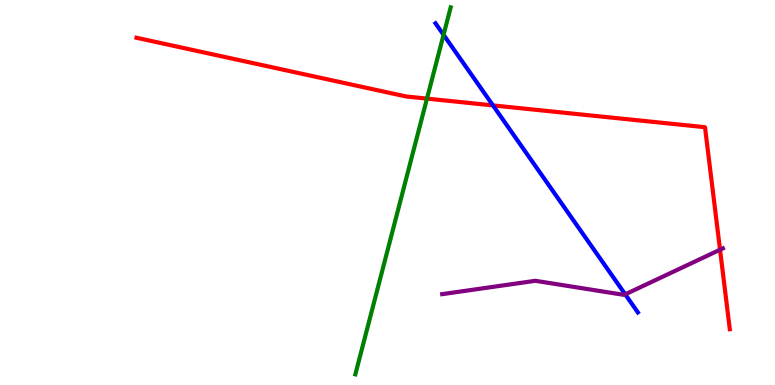[{'lines': ['blue', 'red'], 'intersections': [{'x': 6.36, 'y': 7.26}]}, {'lines': ['green', 'red'], 'intersections': [{'x': 5.51, 'y': 7.44}]}, {'lines': ['purple', 'red'], 'intersections': [{'x': 9.29, 'y': 3.51}]}, {'lines': ['blue', 'green'], 'intersections': [{'x': 5.72, 'y': 9.1}]}, {'lines': ['blue', 'purple'], 'intersections': [{'x': 8.07, 'y': 2.35}]}, {'lines': ['green', 'purple'], 'intersections': []}]